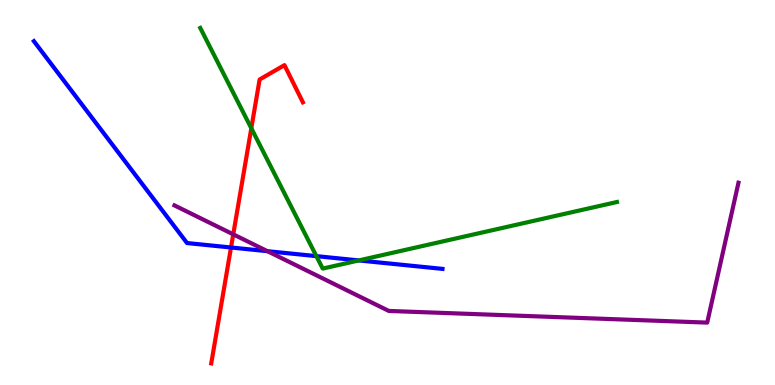[{'lines': ['blue', 'red'], 'intersections': [{'x': 2.98, 'y': 3.57}]}, {'lines': ['green', 'red'], 'intersections': [{'x': 3.24, 'y': 6.67}]}, {'lines': ['purple', 'red'], 'intersections': [{'x': 3.01, 'y': 3.91}]}, {'lines': ['blue', 'green'], 'intersections': [{'x': 4.08, 'y': 3.35}, {'x': 4.63, 'y': 3.24}]}, {'lines': ['blue', 'purple'], 'intersections': [{'x': 3.45, 'y': 3.48}]}, {'lines': ['green', 'purple'], 'intersections': []}]